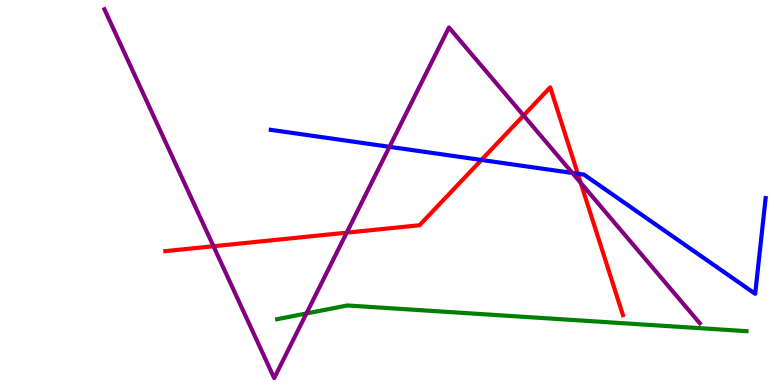[{'lines': ['blue', 'red'], 'intersections': [{'x': 6.21, 'y': 5.85}, {'x': 7.46, 'y': 5.49}]}, {'lines': ['green', 'red'], 'intersections': []}, {'lines': ['purple', 'red'], 'intersections': [{'x': 2.75, 'y': 3.6}, {'x': 4.47, 'y': 3.96}, {'x': 6.76, 'y': 7.0}, {'x': 7.49, 'y': 5.25}]}, {'lines': ['blue', 'green'], 'intersections': []}, {'lines': ['blue', 'purple'], 'intersections': [{'x': 5.03, 'y': 6.19}, {'x': 7.39, 'y': 5.51}]}, {'lines': ['green', 'purple'], 'intersections': [{'x': 3.95, 'y': 1.86}]}]